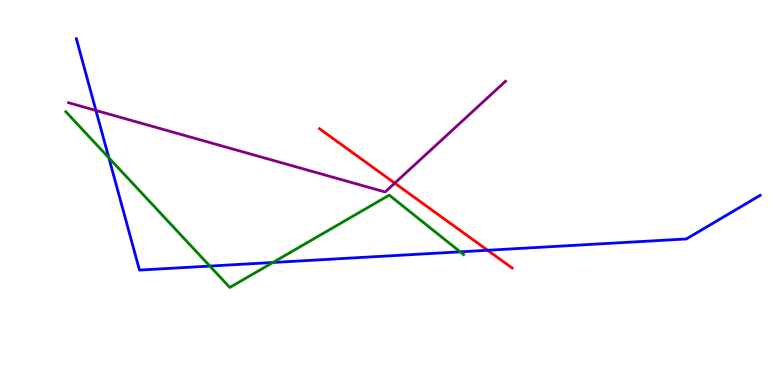[{'lines': ['blue', 'red'], 'intersections': [{'x': 6.29, 'y': 3.5}]}, {'lines': ['green', 'red'], 'intersections': []}, {'lines': ['purple', 'red'], 'intersections': [{'x': 5.09, 'y': 5.24}]}, {'lines': ['blue', 'green'], 'intersections': [{'x': 1.4, 'y': 5.9}, {'x': 2.71, 'y': 3.09}, {'x': 3.52, 'y': 3.18}, {'x': 5.94, 'y': 3.46}]}, {'lines': ['blue', 'purple'], 'intersections': [{'x': 1.24, 'y': 7.13}]}, {'lines': ['green', 'purple'], 'intersections': []}]